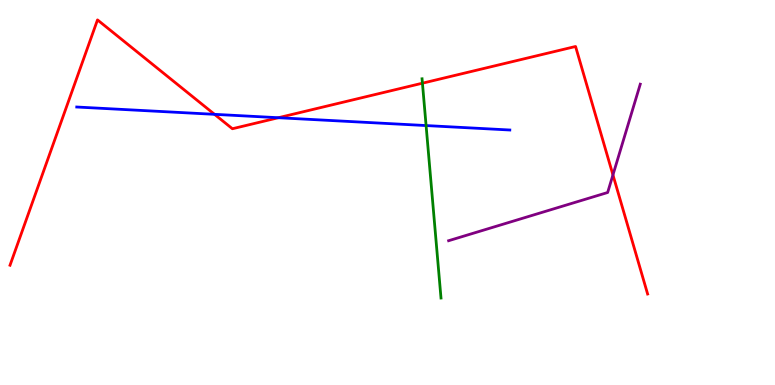[{'lines': ['blue', 'red'], 'intersections': [{'x': 2.77, 'y': 7.03}, {'x': 3.59, 'y': 6.94}]}, {'lines': ['green', 'red'], 'intersections': [{'x': 5.45, 'y': 7.84}]}, {'lines': ['purple', 'red'], 'intersections': [{'x': 7.91, 'y': 5.46}]}, {'lines': ['blue', 'green'], 'intersections': [{'x': 5.5, 'y': 6.74}]}, {'lines': ['blue', 'purple'], 'intersections': []}, {'lines': ['green', 'purple'], 'intersections': []}]